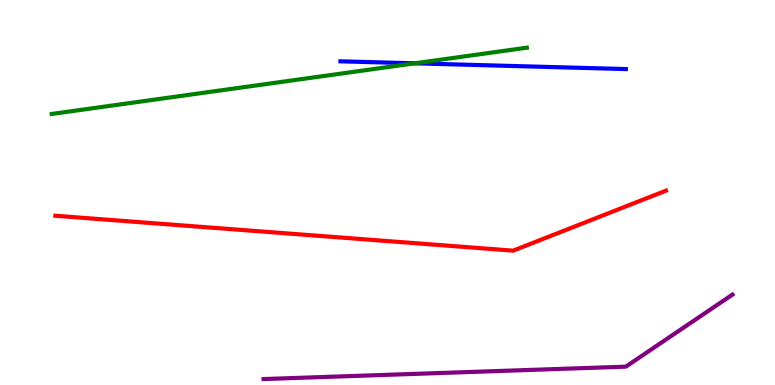[{'lines': ['blue', 'red'], 'intersections': []}, {'lines': ['green', 'red'], 'intersections': []}, {'lines': ['purple', 'red'], 'intersections': []}, {'lines': ['blue', 'green'], 'intersections': [{'x': 5.35, 'y': 8.36}]}, {'lines': ['blue', 'purple'], 'intersections': []}, {'lines': ['green', 'purple'], 'intersections': []}]